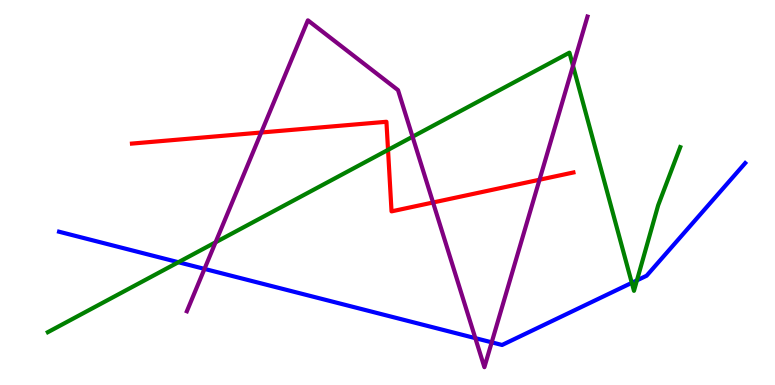[{'lines': ['blue', 'red'], 'intersections': []}, {'lines': ['green', 'red'], 'intersections': [{'x': 5.01, 'y': 6.11}]}, {'lines': ['purple', 'red'], 'intersections': [{'x': 3.37, 'y': 6.56}, {'x': 5.59, 'y': 4.74}, {'x': 6.96, 'y': 5.33}]}, {'lines': ['blue', 'green'], 'intersections': [{'x': 2.3, 'y': 3.19}, {'x': 8.15, 'y': 2.65}, {'x': 8.22, 'y': 2.72}]}, {'lines': ['blue', 'purple'], 'intersections': [{'x': 2.64, 'y': 3.02}, {'x': 6.13, 'y': 1.22}, {'x': 6.34, 'y': 1.11}]}, {'lines': ['green', 'purple'], 'intersections': [{'x': 2.78, 'y': 3.71}, {'x': 5.32, 'y': 6.45}, {'x': 7.39, 'y': 8.29}]}]